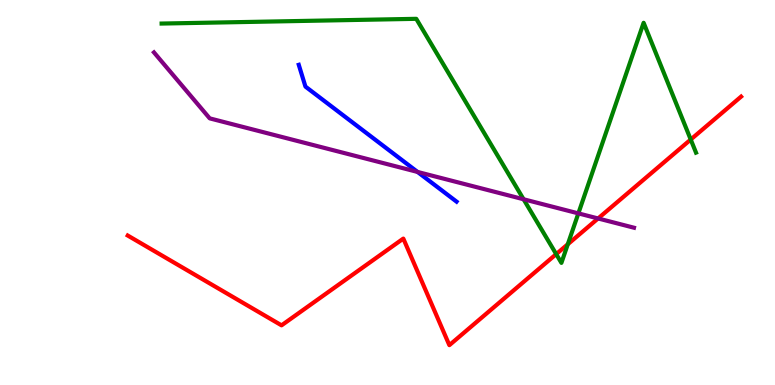[{'lines': ['blue', 'red'], 'intersections': []}, {'lines': ['green', 'red'], 'intersections': [{'x': 7.18, 'y': 3.4}, {'x': 7.33, 'y': 3.66}, {'x': 8.91, 'y': 6.38}]}, {'lines': ['purple', 'red'], 'intersections': [{'x': 7.72, 'y': 4.33}]}, {'lines': ['blue', 'green'], 'intersections': []}, {'lines': ['blue', 'purple'], 'intersections': [{'x': 5.39, 'y': 5.53}]}, {'lines': ['green', 'purple'], 'intersections': [{'x': 6.76, 'y': 4.82}, {'x': 7.46, 'y': 4.46}]}]